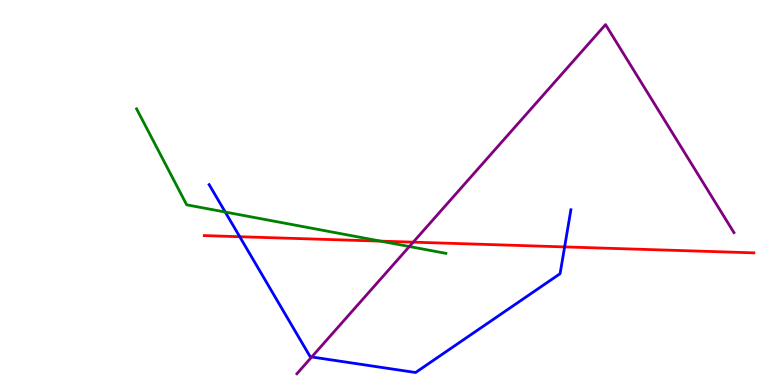[{'lines': ['blue', 'red'], 'intersections': [{'x': 3.09, 'y': 3.85}, {'x': 7.29, 'y': 3.59}]}, {'lines': ['green', 'red'], 'intersections': [{'x': 4.91, 'y': 3.74}]}, {'lines': ['purple', 'red'], 'intersections': [{'x': 5.33, 'y': 3.71}]}, {'lines': ['blue', 'green'], 'intersections': [{'x': 2.91, 'y': 4.49}]}, {'lines': ['blue', 'purple'], 'intersections': [{'x': 4.02, 'y': 0.728}]}, {'lines': ['green', 'purple'], 'intersections': [{'x': 5.28, 'y': 3.6}]}]